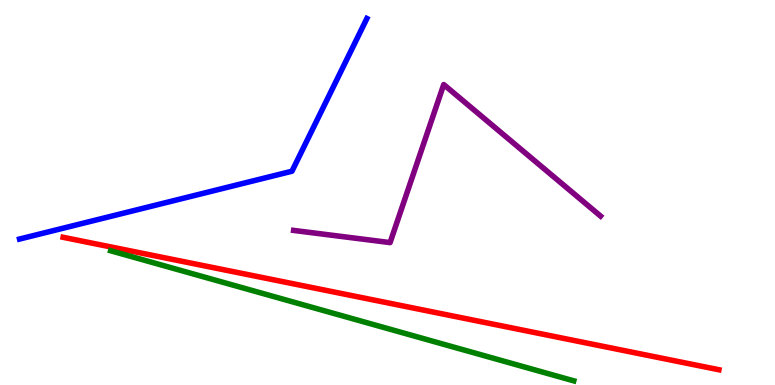[{'lines': ['blue', 'red'], 'intersections': []}, {'lines': ['green', 'red'], 'intersections': []}, {'lines': ['purple', 'red'], 'intersections': []}, {'lines': ['blue', 'green'], 'intersections': []}, {'lines': ['blue', 'purple'], 'intersections': []}, {'lines': ['green', 'purple'], 'intersections': []}]